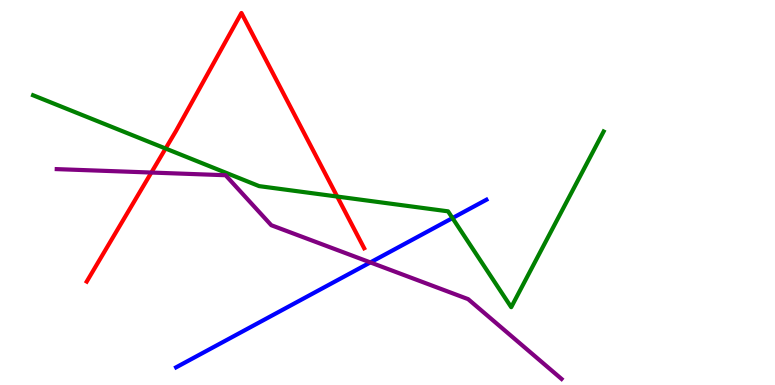[{'lines': ['blue', 'red'], 'intersections': []}, {'lines': ['green', 'red'], 'intersections': [{'x': 2.14, 'y': 6.14}, {'x': 4.35, 'y': 4.89}]}, {'lines': ['purple', 'red'], 'intersections': [{'x': 1.95, 'y': 5.52}]}, {'lines': ['blue', 'green'], 'intersections': [{'x': 5.84, 'y': 4.34}]}, {'lines': ['blue', 'purple'], 'intersections': [{'x': 4.78, 'y': 3.18}]}, {'lines': ['green', 'purple'], 'intersections': []}]